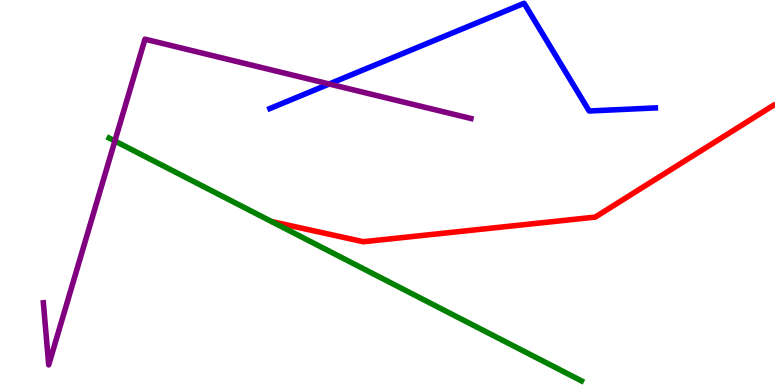[{'lines': ['blue', 'red'], 'intersections': []}, {'lines': ['green', 'red'], 'intersections': []}, {'lines': ['purple', 'red'], 'intersections': []}, {'lines': ['blue', 'green'], 'intersections': []}, {'lines': ['blue', 'purple'], 'intersections': [{'x': 4.25, 'y': 7.82}]}, {'lines': ['green', 'purple'], 'intersections': [{'x': 1.48, 'y': 6.34}]}]